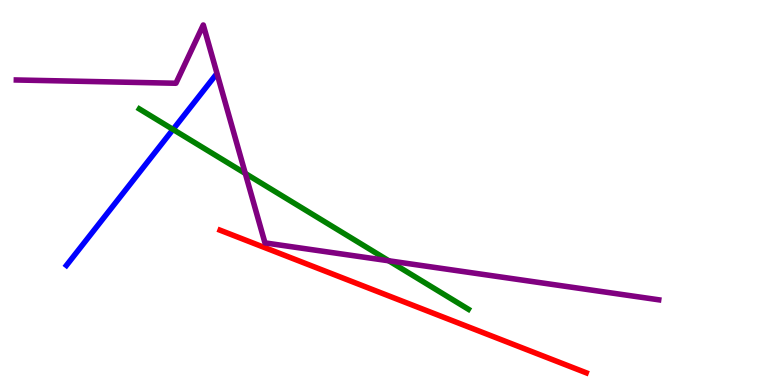[{'lines': ['blue', 'red'], 'intersections': []}, {'lines': ['green', 'red'], 'intersections': []}, {'lines': ['purple', 'red'], 'intersections': []}, {'lines': ['blue', 'green'], 'intersections': [{'x': 2.23, 'y': 6.64}]}, {'lines': ['blue', 'purple'], 'intersections': []}, {'lines': ['green', 'purple'], 'intersections': [{'x': 3.17, 'y': 5.5}, {'x': 5.02, 'y': 3.23}]}]